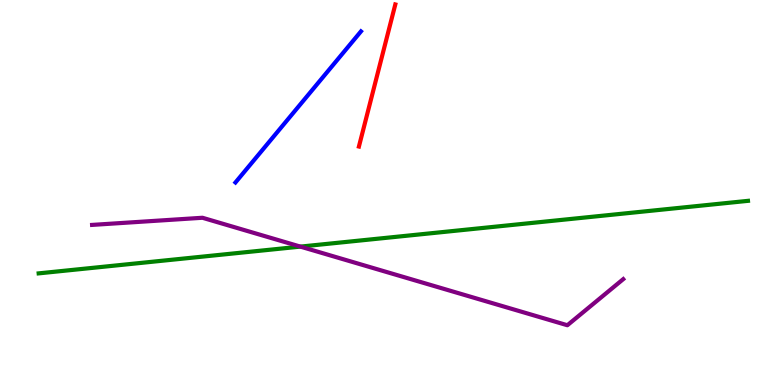[{'lines': ['blue', 'red'], 'intersections': []}, {'lines': ['green', 'red'], 'intersections': []}, {'lines': ['purple', 'red'], 'intersections': []}, {'lines': ['blue', 'green'], 'intersections': []}, {'lines': ['blue', 'purple'], 'intersections': []}, {'lines': ['green', 'purple'], 'intersections': [{'x': 3.88, 'y': 3.59}]}]